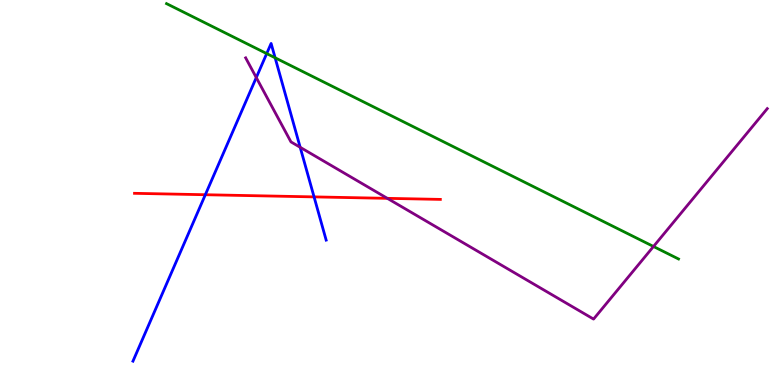[{'lines': ['blue', 'red'], 'intersections': [{'x': 2.65, 'y': 4.94}, {'x': 4.05, 'y': 4.89}]}, {'lines': ['green', 'red'], 'intersections': []}, {'lines': ['purple', 'red'], 'intersections': [{'x': 5.0, 'y': 4.85}]}, {'lines': ['blue', 'green'], 'intersections': [{'x': 3.44, 'y': 8.61}, {'x': 3.55, 'y': 8.5}]}, {'lines': ['blue', 'purple'], 'intersections': [{'x': 3.31, 'y': 7.99}, {'x': 3.87, 'y': 6.17}]}, {'lines': ['green', 'purple'], 'intersections': [{'x': 8.43, 'y': 3.6}]}]